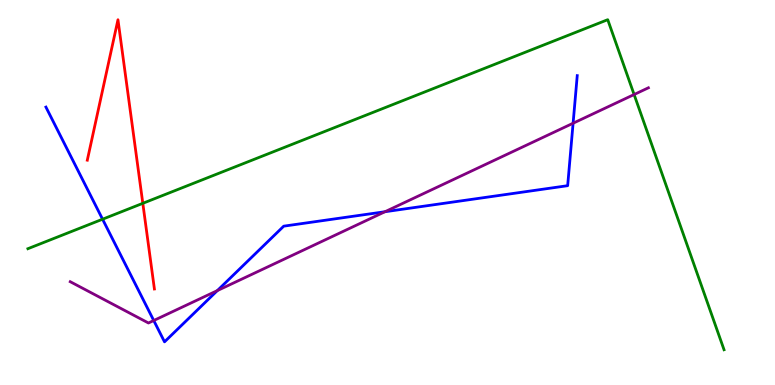[{'lines': ['blue', 'red'], 'intersections': []}, {'lines': ['green', 'red'], 'intersections': [{'x': 1.84, 'y': 4.72}]}, {'lines': ['purple', 'red'], 'intersections': []}, {'lines': ['blue', 'green'], 'intersections': [{'x': 1.32, 'y': 4.31}]}, {'lines': ['blue', 'purple'], 'intersections': [{'x': 1.98, 'y': 1.67}, {'x': 2.8, 'y': 2.45}, {'x': 4.97, 'y': 4.5}, {'x': 7.39, 'y': 6.8}]}, {'lines': ['green', 'purple'], 'intersections': [{'x': 8.18, 'y': 7.54}]}]